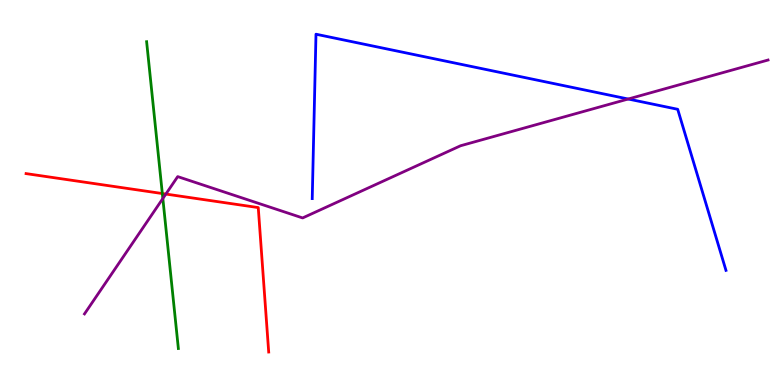[{'lines': ['blue', 'red'], 'intersections': []}, {'lines': ['green', 'red'], 'intersections': [{'x': 2.09, 'y': 4.97}]}, {'lines': ['purple', 'red'], 'intersections': [{'x': 2.14, 'y': 4.96}]}, {'lines': ['blue', 'green'], 'intersections': []}, {'lines': ['blue', 'purple'], 'intersections': [{'x': 8.11, 'y': 7.43}]}, {'lines': ['green', 'purple'], 'intersections': [{'x': 2.1, 'y': 4.84}]}]